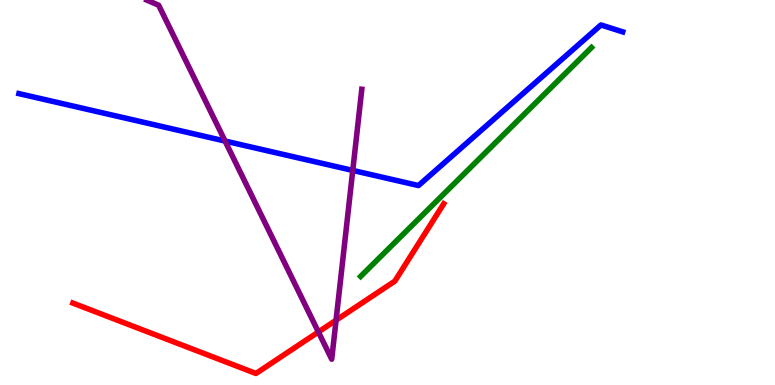[{'lines': ['blue', 'red'], 'intersections': []}, {'lines': ['green', 'red'], 'intersections': []}, {'lines': ['purple', 'red'], 'intersections': [{'x': 4.11, 'y': 1.38}, {'x': 4.34, 'y': 1.68}]}, {'lines': ['blue', 'green'], 'intersections': []}, {'lines': ['blue', 'purple'], 'intersections': [{'x': 2.9, 'y': 6.34}, {'x': 4.55, 'y': 5.57}]}, {'lines': ['green', 'purple'], 'intersections': []}]